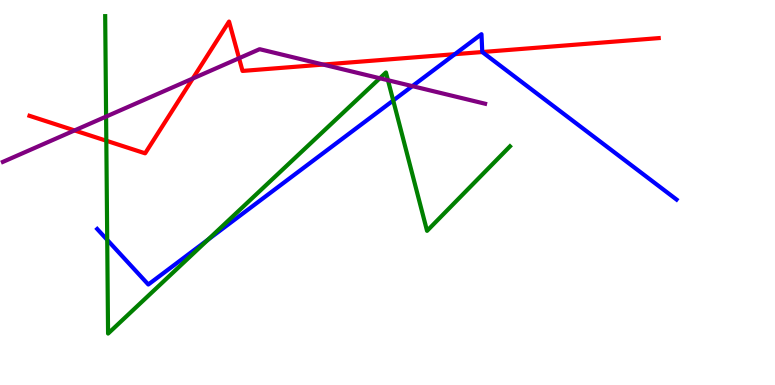[{'lines': ['blue', 'red'], 'intersections': [{'x': 5.87, 'y': 8.59}, {'x': 6.22, 'y': 8.65}]}, {'lines': ['green', 'red'], 'intersections': [{'x': 1.37, 'y': 6.34}]}, {'lines': ['purple', 'red'], 'intersections': [{'x': 0.962, 'y': 6.61}, {'x': 2.49, 'y': 7.96}, {'x': 3.08, 'y': 8.49}, {'x': 4.17, 'y': 8.32}]}, {'lines': ['blue', 'green'], 'intersections': [{'x': 1.38, 'y': 3.77}, {'x': 2.69, 'y': 3.78}, {'x': 5.07, 'y': 7.39}]}, {'lines': ['blue', 'purple'], 'intersections': [{'x': 5.32, 'y': 7.76}]}, {'lines': ['green', 'purple'], 'intersections': [{'x': 1.37, 'y': 6.97}, {'x': 4.9, 'y': 7.97}, {'x': 5.01, 'y': 7.92}]}]